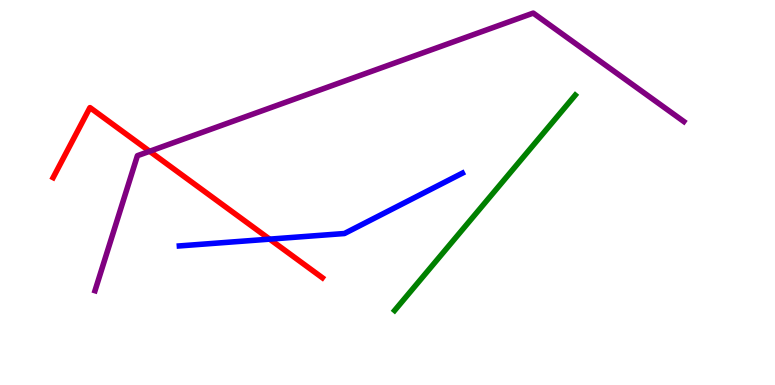[{'lines': ['blue', 'red'], 'intersections': [{'x': 3.48, 'y': 3.79}]}, {'lines': ['green', 'red'], 'intersections': []}, {'lines': ['purple', 'red'], 'intersections': [{'x': 1.93, 'y': 6.07}]}, {'lines': ['blue', 'green'], 'intersections': []}, {'lines': ['blue', 'purple'], 'intersections': []}, {'lines': ['green', 'purple'], 'intersections': []}]